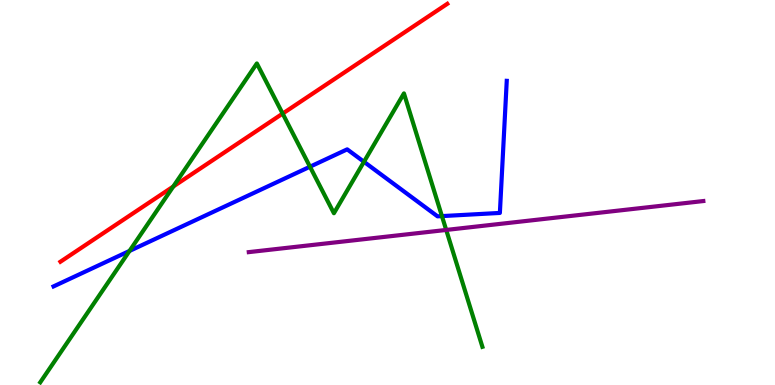[{'lines': ['blue', 'red'], 'intersections': []}, {'lines': ['green', 'red'], 'intersections': [{'x': 2.24, 'y': 5.16}, {'x': 3.65, 'y': 7.05}]}, {'lines': ['purple', 'red'], 'intersections': []}, {'lines': ['blue', 'green'], 'intersections': [{'x': 1.67, 'y': 3.48}, {'x': 4.0, 'y': 5.67}, {'x': 4.7, 'y': 5.8}, {'x': 5.7, 'y': 4.39}]}, {'lines': ['blue', 'purple'], 'intersections': []}, {'lines': ['green', 'purple'], 'intersections': [{'x': 5.76, 'y': 4.03}]}]